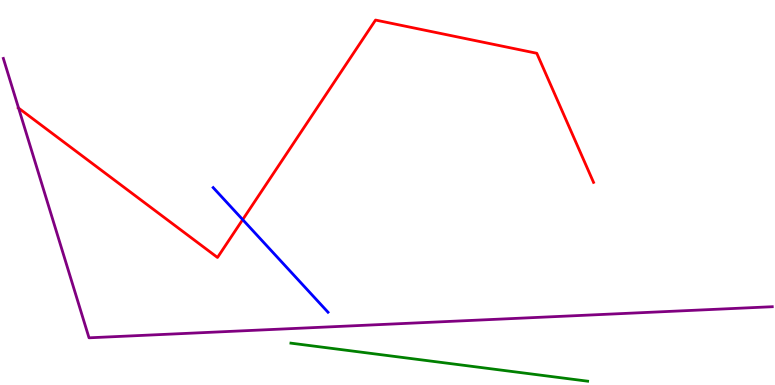[{'lines': ['blue', 'red'], 'intersections': [{'x': 3.13, 'y': 4.3}]}, {'lines': ['green', 'red'], 'intersections': []}, {'lines': ['purple', 'red'], 'intersections': [{'x': 0.24, 'y': 7.19}]}, {'lines': ['blue', 'green'], 'intersections': []}, {'lines': ['blue', 'purple'], 'intersections': []}, {'lines': ['green', 'purple'], 'intersections': []}]